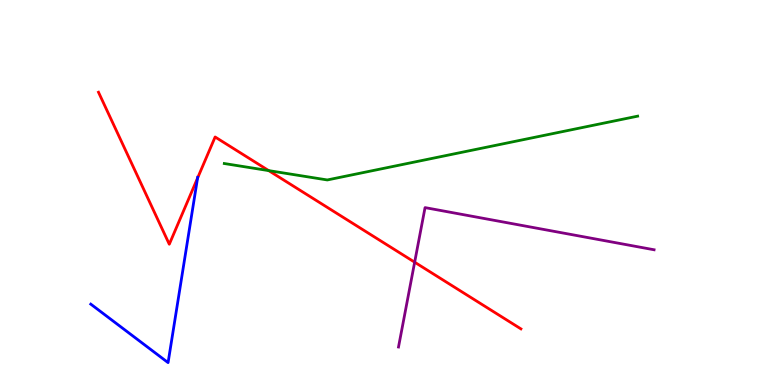[{'lines': ['blue', 'red'], 'intersections': [{'x': 2.55, 'y': 5.37}]}, {'lines': ['green', 'red'], 'intersections': [{'x': 3.47, 'y': 5.57}]}, {'lines': ['purple', 'red'], 'intersections': [{'x': 5.35, 'y': 3.19}]}, {'lines': ['blue', 'green'], 'intersections': []}, {'lines': ['blue', 'purple'], 'intersections': []}, {'lines': ['green', 'purple'], 'intersections': []}]